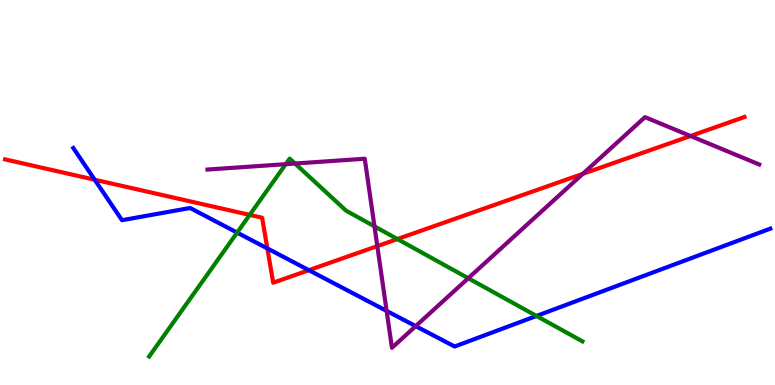[{'lines': ['blue', 'red'], 'intersections': [{'x': 1.22, 'y': 5.33}, {'x': 3.45, 'y': 3.55}, {'x': 3.99, 'y': 2.98}]}, {'lines': ['green', 'red'], 'intersections': [{'x': 3.22, 'y': 4.42}, {'x': 5.13, 'y': 3.79}]}, {'lines': ['purple', 'red'], 'intersections': [{'x': 4.87, 'y': 3.61}, {'x': 7.52, 'y': 5.48}, {'x': 8.91, 'y': 6.47}]}, {'lines': ['blue', 'green'], 'intersections': [{'x': 3.06, 'y': 3.96}, {'x': 6.92, 'y': 1.79}]}, {'lines': ['blue', 'purple'], 'intersections': [{'x': 4.99, 'y': 1.92}, {'x': 5.36, 'y': 1.53}]}, {'lines': ['green', 'purple'], 'intersections': [{'x': 3.69, 'y': 5.74}, {'x': 3.81, 'y': 5.75}, {'x': 4.83, 'y': 4.12}, {'x': 6.04, 'y': 2.77}]}]